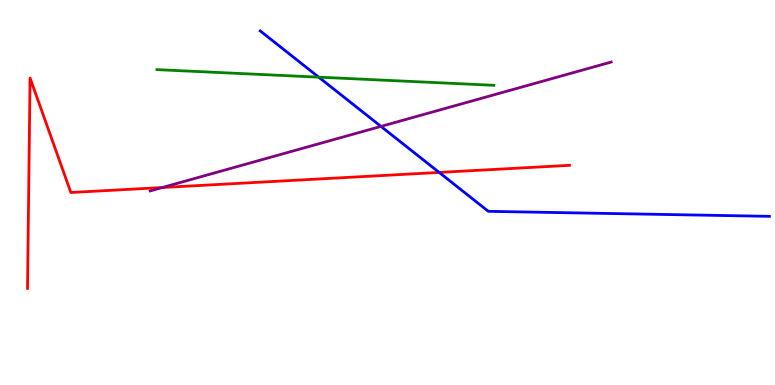[{'lines': ['blue', 'red'], 'intersections': [{'x': 5.67, 'y': 5.52}]}, {'lines': ['green', 'red'], 'intersections': []}, {'lines': ['purple', 'red'], 'intersections': [{'x': 2.1, 'y': 5.13}]}, {'lines': ['blue', 'green'], 'intersections': [{'x': 4.11, 'y': 8.0}]}, {'lines': ['blue', 'purple'], 'intersections': [{'x': 4.92, 'y': 6.72}]}, {'lines': ['green', 'purple'], 'intersections': []}]